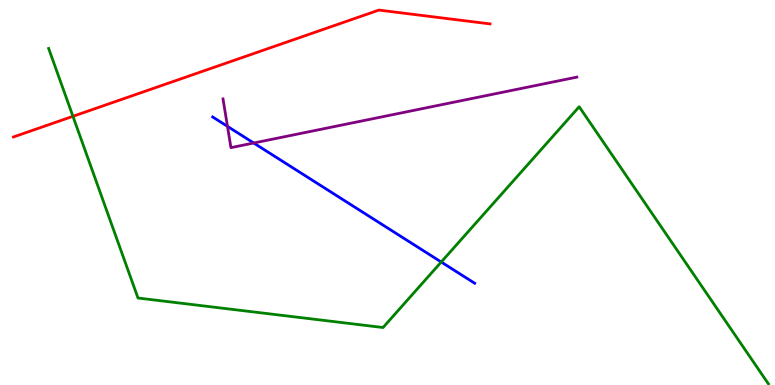[{'lines': ['blue', 'red'], 'intersections': []}, {'lines': ['green', 'red'], 'intersections': [{'x': 0.941, 'y': 6.98}]}, {'lines': ['purple', 'red'], 'intersections': []}, {'lines': ['blue', 'green'], 'intersections': [{'x': 5.69, 'y': 3.19}]}, {'lines': ['blue', 'purple'], 'intersections': [{'x': 2.94, 'y': 6.72}, {'x': 3.27, 'y': 6.29}]}, {'lines': ['green', 'purple'], 'intersections': []}]